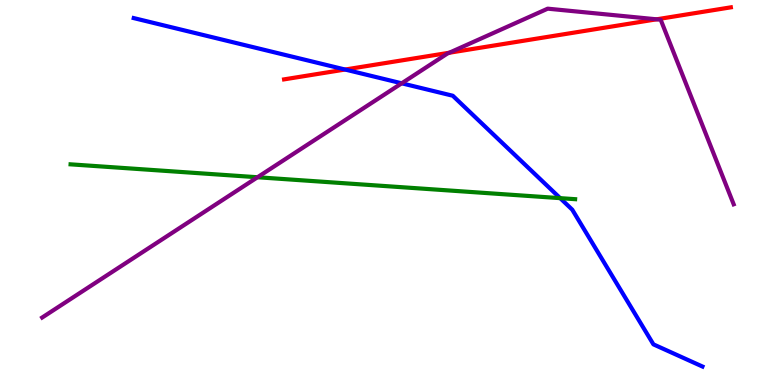[{'lines': ['blue', 'red'], 'intersections': [{'x': 4.45, 'y': 8.19}]}, {'lines': ['green', 'red'], 'intersections': []}, {'lines': ['purple', 'red'], 'intersections': [{'x': 5.8, 'y': 8.63}, {'x': 8.47, 'y': 9.5}]}, {'lines': ['blue', 'green'], 'intersections': [{'x': 7.23, 'y': 4.85}]}, {'lines': ['blue', 'purple'], 'intersections': [{'x': 5.18, 'y': 7.84}]}, {'lines': ['green', 'purple'], 'intersections': [{'x': 3.32, 'y': 5.4}]}]